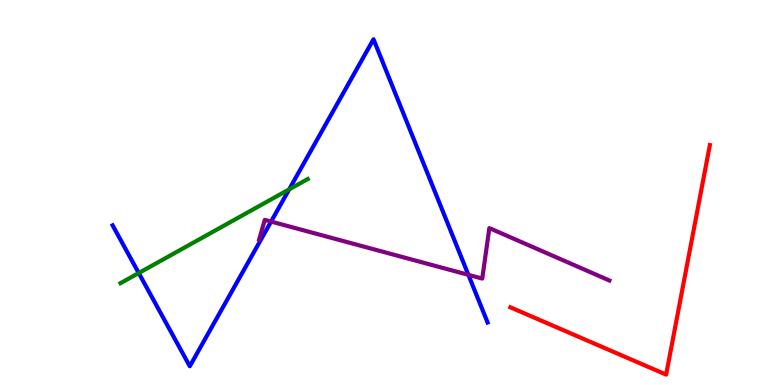[{'lines': ['blue', 'red'], 'intersections': []}, {'lines': ['green', 'red'], 'intersections': []}, {'lines': ['purple', 'red'], 'intersections': []}, {'lines': ['blue', 'green'], 'intersections': [{'x': 1.79, 'y': 2.91}, {'x': 3.73, 'y': 5.08}]}, {'lines': ['blue', 'purple'], 'intersections': [{'x': 3.5, 'y': 4.25}, {'x': 6.04, 'y': 2.86}]}, {'lines': ['green', 'purple'], 'intersections': []}]